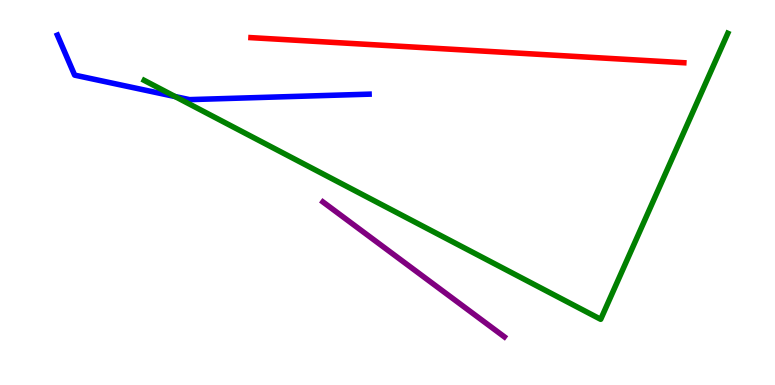[{'lines': ['blue', 'red'], 'intersections': []}, {'lines': ['green', 'red'], 'intersections': []}, {'lines': ['purple', 'red'], 'intersections': []}, {'lines': ['blue', 'green'], 'intersections': [{'x': 2.26, 'y': 7.49}]}, {'lines': ['blue', 'purple'], 'intersections': []}, {'lines': ['green', 'purple'], 'intersections': []}]